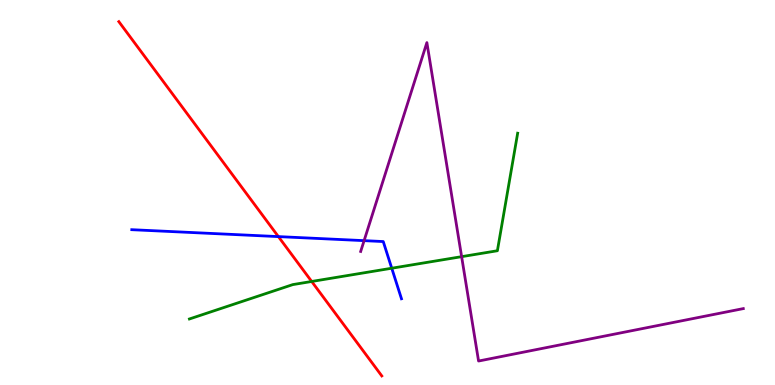[{'lines': ['blue', 'red'], 'intersections': [{'x': 3.59, 'y': 3.85}]}, {'lines': ['green', 'red'], 'intersections': [{'x': 4.02, 'y': 2.69}]}, {'lines': ['purple', 'red'], 'intersections': []}, {'lines': ['blue', 'green'], 'intersections': [{'x': 5.05, 'y': 3.03}]}, {'lines': ['blue', 'purple'], 'intersections': [{'x': 4.7, 'y': 3.75}]}, {'lines': ['green', 'purple'], 'intersections': [{'x': 5.96, 'y': 3.33}]}]